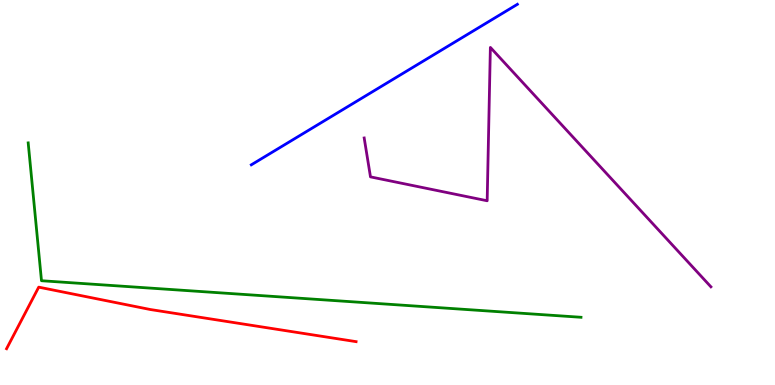[{'lines': ['blue', 'red'], 'intersections': []}, {'lines': ['green', 'red'], 'intersections': []}, {'lines': ['purple', 'red'], 'intersections': []}, {'lines': ['blue', 'green'], 'intersections': []}, {'lines': ['blue', 'purple'], 'intersections': []}, {'lines': ['green', 'purple'], 'intersections': []}]